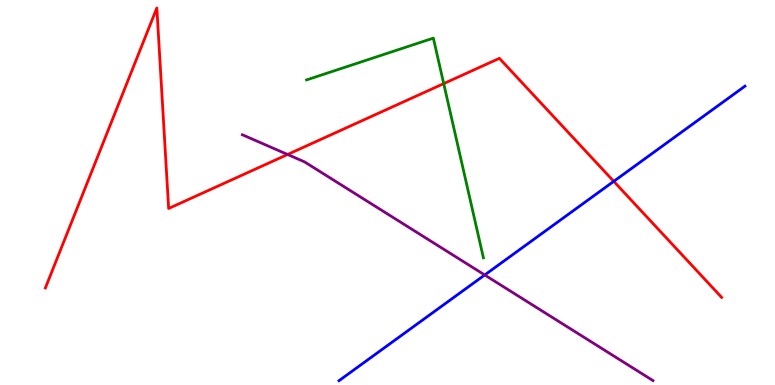[{'lines': ['blue', 'red'], 'intersections': [{'x': 7.92, 'y': 5.29}]}, {'lines': ['green', 'red'], 'intersections': [{'x': 5.73, 'y': 7.83}]}, {'lines': ['purple', 'red'], 'intersections': [{'x': 3.71, 'y': 5.99}]}, {'lines': ['blue', 'green'], 'intersections': []}, {'lines': ['blue', 'purple'], 'intersections': [{'x': 6.25, 'y': 2.86}]}, {'lines': ['green', 'purple'], 'intersections': []}]